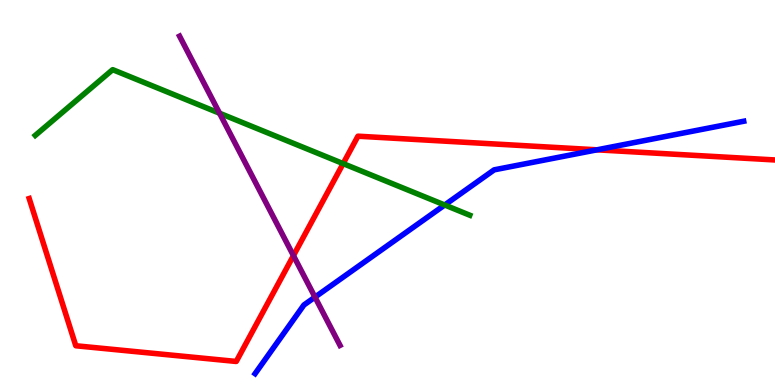[{'lines': ['blue', 'red'], 'intersections': [{'x': 7.7, 'y': 6.11}]}, {'lines': ['green', 'red'], 'intersections': [{'x': 4.43, 'y': 5.75}]}, {'lines': ['purple', 'red'], 'intersections': [{'x': 3.79, 'y': 3.36}]}, {'lines': ['blue', 'green'], 'intersections': [{'x': 5.74, 'y': 4.68}]}, {'lines': ['blue', 'purple'], 'intersections': [{'x': 4.06, 'y': 2.28}]}, {'lines': ['green', 'purple'], 'intersections': [{'x': 2.83, 'y': 7.06}]}]